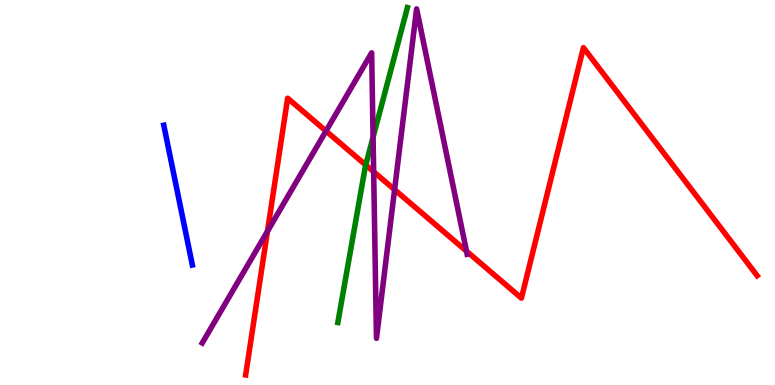[{'lines': ['blue', 'red'], 'intersections': []}, {'lines': ['green', 'red'], 'intersections': [{'x': 4.72, 'y': 5.71}]}, {'lines': ['purple', 'red'], 'intersections': [{'x': 3.45, 'y': 3.99}, {'x': 4.21, 'y': 6.6}, {'x': 4.82, 'y': 5.54}, {'x': 5.09, 'y': 5.07}, {'x': 6.02, 'y': 3.48}]}, {'lines': ['blue', 'green'], 'intersections': []}, {'lines': ['blue', 'purple'], 'intersections': []}, {'lines': ['green', 'purple'], 'intersections': [{'x': 4.81, 'y': 6.43}]}]